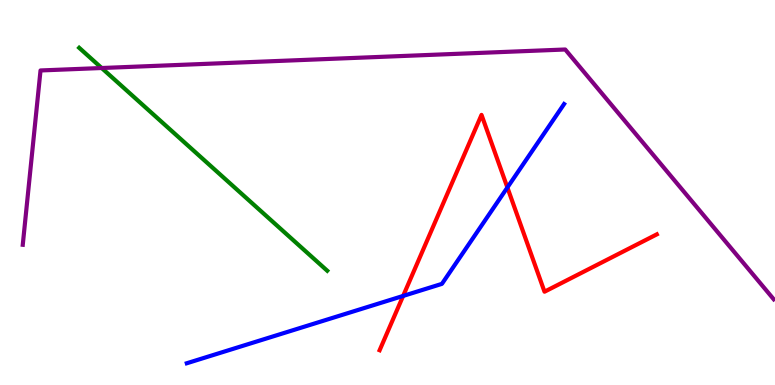[{'lines': ['blue', 'red'], 'intersections': [{'x': 5.2, 'y': 2.31}, {'x': 6.55, 'y': 5.13}]}, {'lines': ['green', 'red'], 'intersections': []}, {'lines': ['purple', 'red'], 'intersections': []}, {'lines': ['blue', 'green'], 'intersections': []}, {'lines': ['blue', 'purple'], 'intersections': []}, {'lines': ['green', 'purple'], 'intersections': [{'x': 1.31, 'y': 8.23}]}]